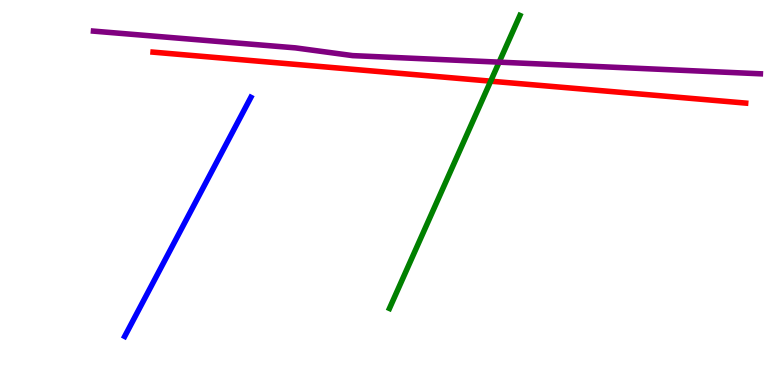[{'lines': ['blue', 'red'], 'intersections': []}, {'lines': ['green', 'red'], 'intersections': [{'x': 6.33, 'y': 7.89}]}, {'lines': ['purple', 'red'], 'intersections': []}, {'lines': ['blue', 'green'], 'intersections': []}, {'lines': ['blue', 'purple'], 'intersections': []}, {'lines': ['green', 'purple'], 'intersections': [{'x': 6.44, 'y': 8.39}]}]